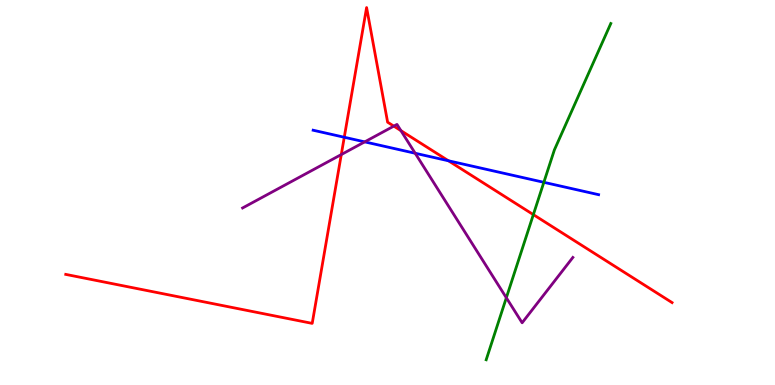[{'lines': ['blue', 'red'], 'intersections': [{'x': 4.44, 'y': 6.44}, {'x': 5.79, 'y': 5.82}]}, {'lines': ['green', 'red'], 'intersections': [{'x': 6.88, 'y': 4.43}]}, {'lines': ['purple', 'red'], 'intersections': [{'x': 4.4, 'y': 5.99}, {'x': 5.08, 'y': 6.72}, {'x': 5.17, 'y': 6.61}]}, {'lines': ['blue', 'green'], 'intersections': [{'x': 7.02, 'y': 5.26}]}, {'lines': ['blue', 'purple'], 'intersections': [{'x': 4.71, 'y': 6.32}, {'x': 5.36, 'y': 6.02}]}, {'lines': ['green', 'purple'], 'intersections': [{'x': 6.53, 'y': 2.27}]}]